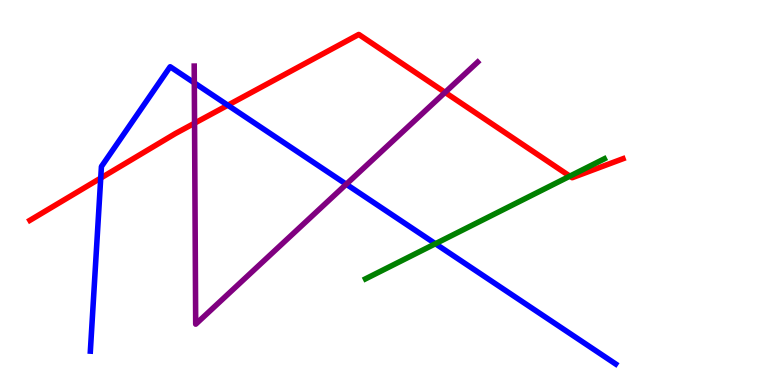[{'lines': ['blue', 'red'], 'intersections': [{'x': 1.3, 'y': 5.37}, {'x': 2.94, 'y': 7.27}]}, {'lines': ['green', 'red'], 'intersections': [{'x': 7.35, 'y': 5.42}]}, {'lines': ['purple', 'red'], 'intersections': [{'x': 2.51, 'y': 6.8}, {'x': 5.74, 'y': 7.6}]}, {'lines': ['blue', 'green'], 'intersections': [{'x': 5.62, 'y': 3.67}]}, {'lines': ['blue', 'purple'], 'intersections': [{'x': 2.51, 'y': 7.85}, {'x': 4.47, 'y': 5.21}]}, {'lines': ['green', 'purple'], 'intersections': []}]